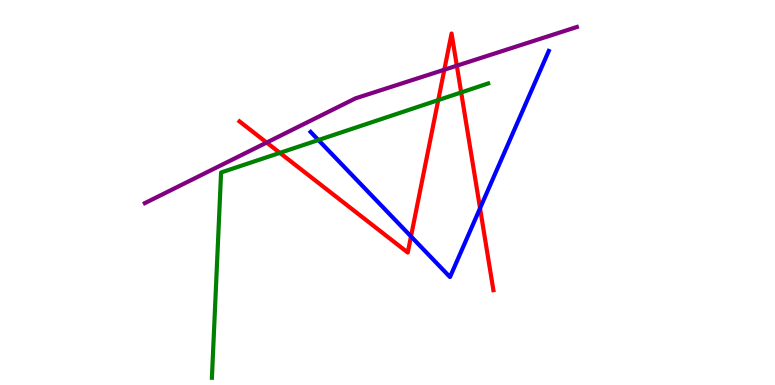[{'lines': ['blue', 'red'], 'intersections': [{'x': 5.3, 'y': 3.86}, {'x': 6.19, 'y': 4.59}]}, {'lines': ['green', 'red'], 'intersections': [{'x': 3.61, 'y': 6.03}, {'x': 5.65, 'y': 7.4}, {'x': 5.95, 'y': 7.6}]}, {'lines': ['purple', 'red'], 'intersections': [{'x': 3.44, 'y': 6.3}, {'x': 5.73, 'y': 8.19}, {'x': 5.89, 'y': 8.29}]}, {'lines': ['blue', 'green'], 'intersections': [{'x': 4.11, 'y': 6.36}]}, {'lines': ['blue', 'purple'], 'intersections': []}, {'lines': ['green', 'purple'], 'intersections': []}]